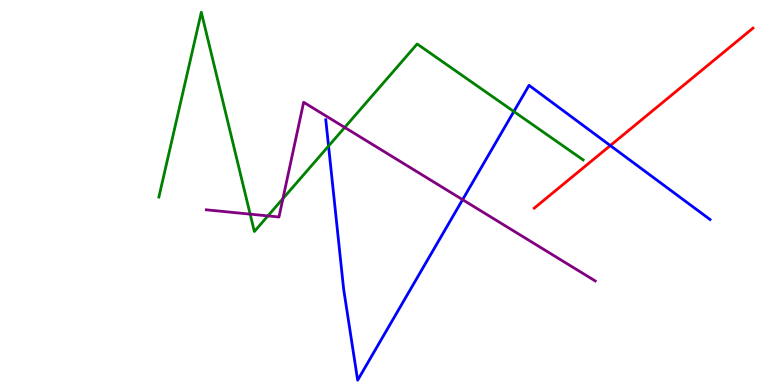[{'lines': ['blue', 'red'], 'intersections': [{'x': 7.87, 'y': 6.22}]}, {'lines': ['green', 'red'], 'intersections': []}, {'lines': ['purple', 'red'], 'intersections': []}, {'lines': ['blue', 'green'], 'intersections': [{'x': 4.24, 'y': 6.21}, {'x': 6.63, 'y': 7.1}]}, {'lines': ['blue', 'purple'], 'intersections': [{'x': 5.97, 'y': 4.81}]}, {'lines': ['green', 'purple'], 'intersections': [{'x': 3.23, 'y': 4.44}, {'x': 3.46, 'y': 4.39}, {'x': 3.65, 'y': 4.84}, {'x': 4.45, 'y': 6.69}]}]